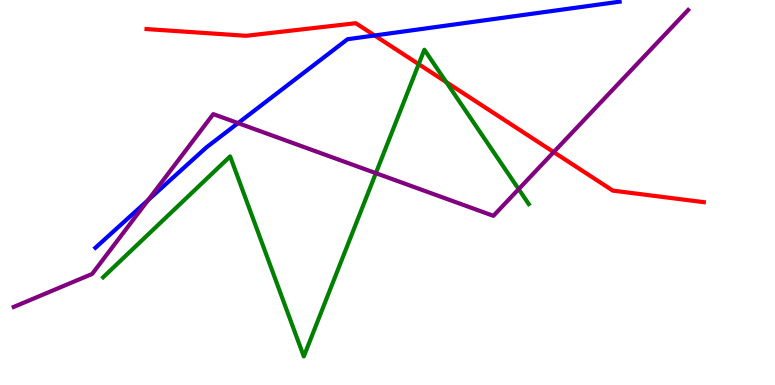[{'lines': ['blue', 'red'], 'intersections': [{'x': 4.83, 'y': 9.08}]}, {'lines': ['green', 'red'], 'intersections': [{'x': 5.4, 'y': 8.33}, {'x': 5.76, 'y': 7.87}]}, {'lines': ['purple', 'red'], 'intersections': [{'x': 7.14, 'y': 6.05}]}, {'lines': ['blue', 'green'], 'intersections': []}, {'lines': ['blue', 'purple'], 'intersections': [{'x': 1.91, 'y': 4.8}, {'x': 3.07, 'y': 6.8}]}, {'lines': ['green', 'purple'], 'intersections': [{'x': 4.85, 'y': 5.5}, {'x': 6.69, 'y': 5.09}]}]